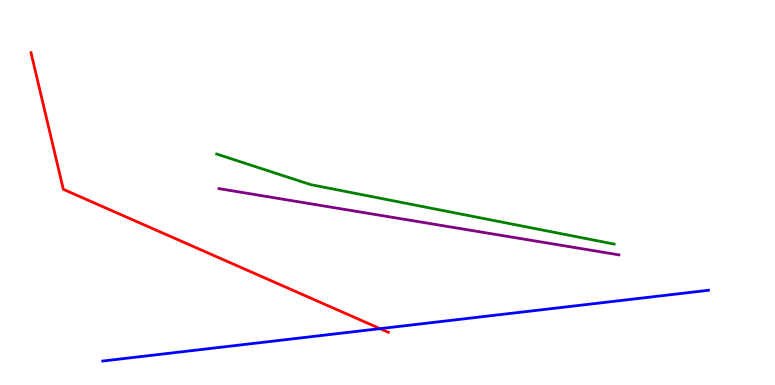[{'lines': ['blue', 'red'], 'intersections': [{'x': 4.9, 'y': 1.46}]}, {'lines': ['green', 'red'], 'intersections': []}, {'lines': ['purple', 'red'], 'intersections': []}, {'lines': ['blue', 'green'], 'intersections': []}, {'lines': ['blue', 'purple'], 'intersections': []}, {'lines': ['green', 'purple'], 'intersections': []}]